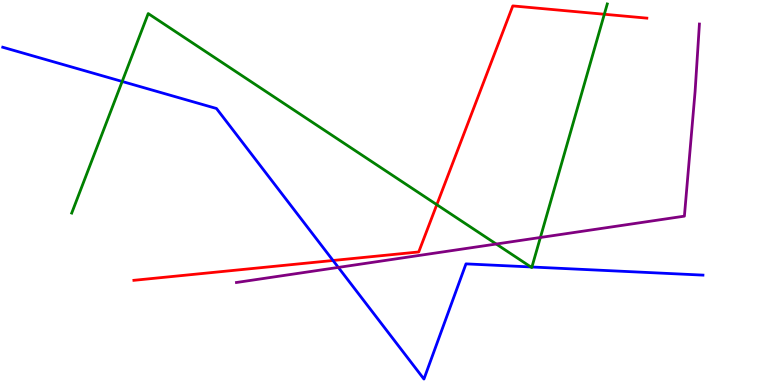[{'lines': ['blue', 'red'], 'intersections': [{'x': 4.3, 'y': 3.23}]}, {'lines': ['green', 'red'], 'intersections': [{'x': 5.64, 'y': 4.68}, {'x': 7.8, 'y': 9.63}]}, {'lines': ['purple', 'red'], 'intersections': []}, {'lines': ['blue', 'green'], 'intersections': [{'x': 1.58, 'y': 7.88}, {'x': 6.85, 'y': 3.07}, {'x': 6.86, 'y': 3.06}]}, {'lines': ['blue', 'purple'], 'intersections': [{'x': 4.37, 'y': 3.05}]}, {'lines': ['green', 'purple'], 'intersections': [{'x': 6.4, 'y': 3.66}, {'x': 6.97, 'y': 3.83}]}]